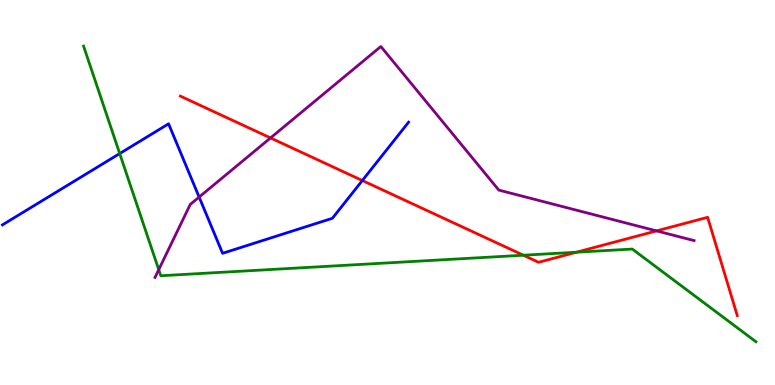[{'lines': ['blue', 'red'], 'intersections': [{'x': 4.68, 'y': 5.31}]}, {'lines': ['green', 'red'], 'intersections': [{'x': 6.75, 'y': 3.37}, {'x': 7.44, 'y': 3.45}]}, {'lines': ['purple', 'red'], 'intersections': [{'x': 3.49, 'y': 6.42}, {'x': 8.47, 'y': 4.0}]}, {'lines': ['blue', 'green'], 'intersections': [{'x': 1.54, 'y': 6.01}]}, {'lines': ['blue', 'purple'], 'intersections': [{'x': 2.57, 'y': 4.88}]}, {'lines': ['green', 'purple'], 'intersections': [{'x': 2.05, 'y': 3.0}]}]